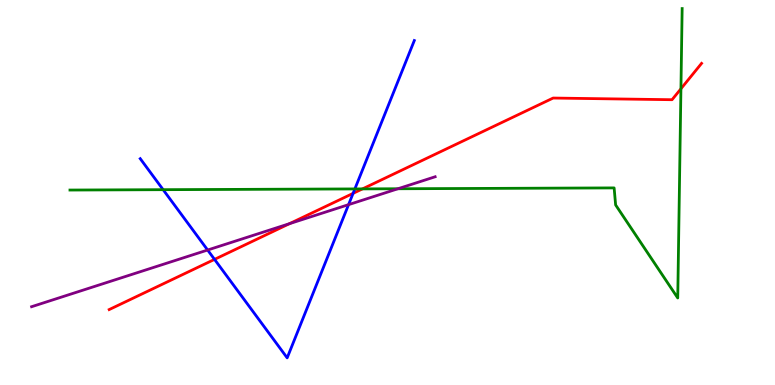[{'lines': ['blue', 'red'], 'intersections': [{'x': 2.77, 'y': 3.26}, {'x': 4.56, 'y': 4.98}]}, {'lines': ['green', 'red'], 'intersections': [{'x': 4.68, 'y': 5.09}, {'x': 8.79, 'y': 7.69}]}, {'lines': ['purple', 'red'], 'intersections': [{'x': 3.74, 'y': 4.19}]}, {'lines': ['blue', 'green'], 'intersections': [{'x': 2.1, 'y': 5.07}, {'x': 4.58, 'y': 5.09}]}, {'lines': ['blue', 'purple'], 'intersections': [{'x': 2.68, 'y': 3.51}, {'x': 4.5, 'y': 4.68}]}, {'lines': ['green', 'purple'], 'intersections': [{'x': 5.13, 'y': 5.1}]}]